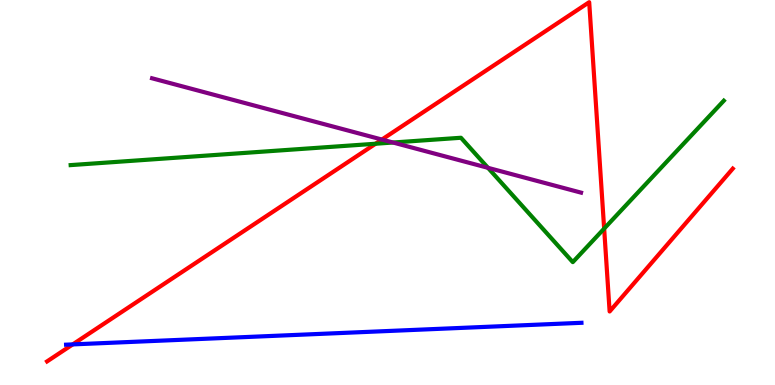[{'lines': ['blue', 'red'], 'intersections': [{'x': 0.939, 'y': 1.05}]}, {'lines': ['green', 'red'], 'intersections': [{'x': 4.85, 'y': 6.27}, {'x': 7.8, 'y': 4.06}]}, {'lines': ['purple', 'red'], 'intersections': [{'x': 4.93, 'y': 6.38}]}, {'lines': ['blue', 'green'], 'intersections': []}, {'lines': ['blue', 'purple'], 'intersections': []}, {'lines': ['green', 'purple'], 'intersections': [{'x': 5.07, 'y': 6.3}, {'x': 6.3, 'y': 5.64}]}]